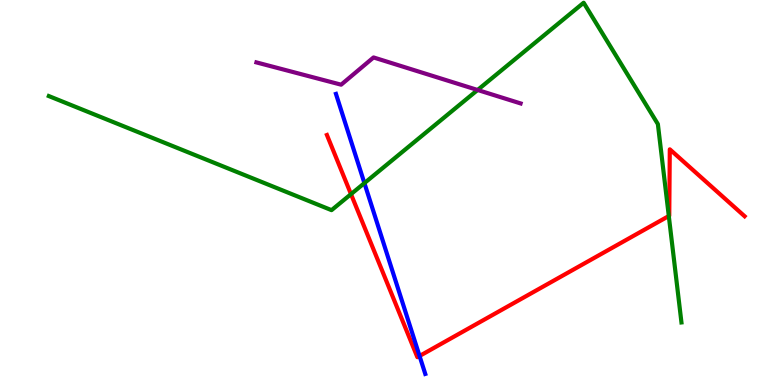[{'lines': ['blue', 'red'], 'intersections': [{'x': 5.41, 'y': 0.754}]}, {'lines': ['green', 'red'], 'intersections': [{'x': 4.53, 'y': 4.96}, {'x': 8.63, 'y': 4.39}]}, {'lines': ['purple', 'red'], 'intersections': []}, {'lines': ['blue', 'green'], 'intersections': [{'x': 4.7, 'y': 5.24}]}, {'lines': ['blue', 'purple'], 'intersections': []}, {'lines': ['green', 'purple'], 'intersections': [{'x': 6.16, 'y': 7.66}]}]